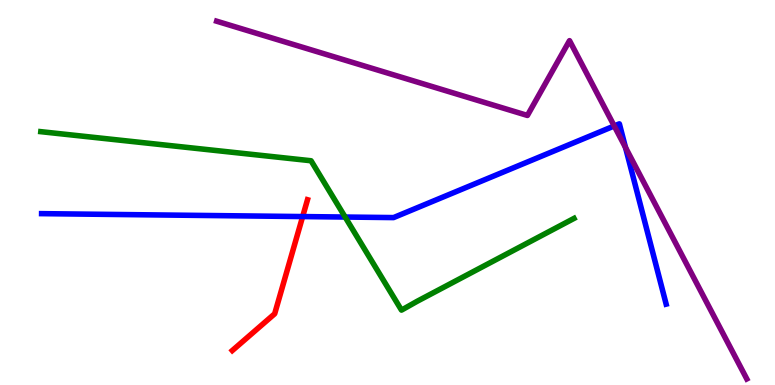[{'lines': ['blue', 'red'], 'intersections': [{'x': 3.91, 'y': 4.37}]}, {'lines': ['green', 'red'], 'intersections': []}, {'lines': ['purple', 'red'], 'intersections': []}, {'lines': ['blue', 'green'], 'intersections': [{'x': 4.45, 'y': 4.36}]}, {'lines': ['blue', 'purple'], 'intersections': [{'x': 7.93, 'y': 6.73}, {'x': 8.07, 'y': 6.17}]}, {'lines': ['green', 'purple'], 'intersections': []}]